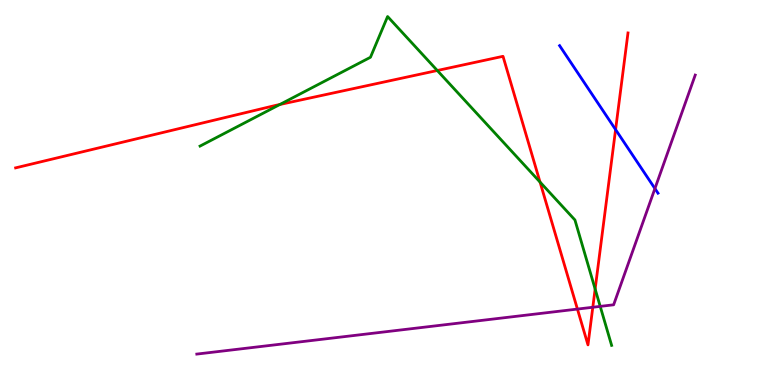[{'lines': ['blue', 'red'], 'intersections': [{'x': 7.94, 'y': 6.63}]}, {'lines': ['green', 'red'], 'intersections': [{'x': 3.61, 'y': 7.29}, {'x': 5.64, 'y': 8.17}, {'x': 6.97, 'y': 5.27}, {'x': 7.68, 'y': 2.49}]}, {'lines': ['purple', 'red'], 'intersections': [{'x': 7.45, 'y': 1.97}, {'x': 7.65, 'y': 2.02}]}, {'lines': ['blue', 'green'], 'intersections': []}, {'lines': ['blue', 'purple'], 'intersections': [{'x': 8.45, 'y': 5.1}]}, {'lines': ['green', 'purple'], 'intersections': [{'x': 7.74, 'y': 2.04}]}]